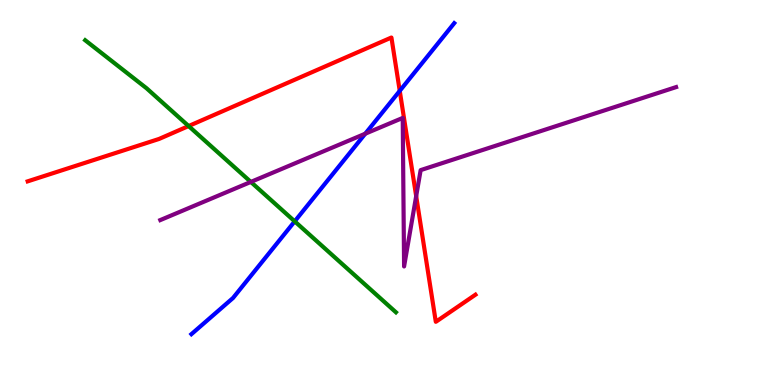[{'lines': ['blue', 'red'], 'intersections': [{'x': 5.16, 'y': 7.64}]}, {'lines': ['green', 'red'], 'intersections': [{'x': 2.43, 'y': 6.73}]}, {'lines': ['purple', 'red'], 'intersections': [{'x': 5.37, 'y': 4.91}]}, {'lines': ['blue', 'green'], 'intersections': [{'x': 3.8, 'y': 4.25}]}, {'lines': ['blue', 'purple'], 'intersections': [{'x': 4.71, 'y': 6.53}]}, {'lines': ['green', 'purple'], 'intersections': [{'x': 3.24, 'y': 5.27}]}]